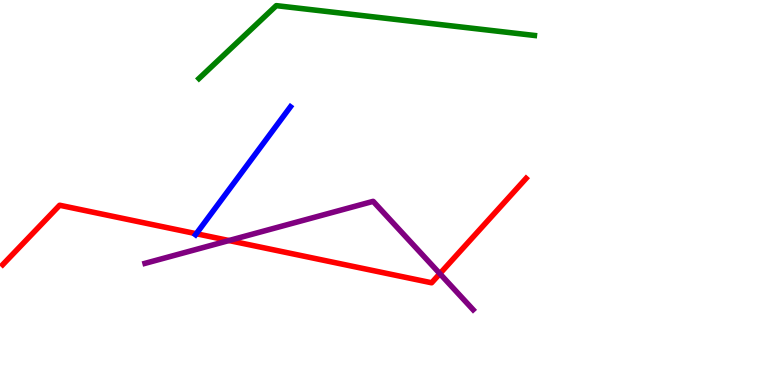[{'lines': ['blue', 'red'], 'intersections': [{'x': 2.53, 'y': 3.93}]}, {'lines': ['green', 'red'], 'intersections': []}, {'lines': ['purple', 'red'], 'intersections': [{'x': 2.95, 'y': 3.75}, {'x': 5.68, 'y': 2.89}]}, {'lines': ['blue', 'green'], 'intersections': []}, {'lines': ['blue', 'purple'], 'intersections': []}, {'lines': ['green', 'purple'], 'intersections': []}]